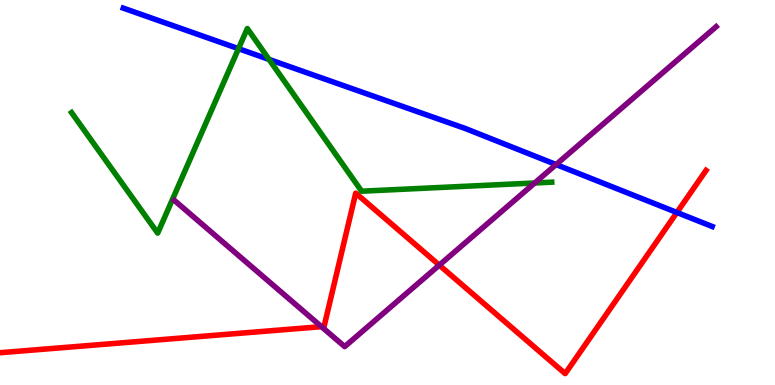[{'lines': ['blue', 'red'], 'intersections': [{'x': 8.73, 'y': 4.48}]}, {'lines': ['green', 'red'], 'intersections': []}, {'lines': ['purple', 'red'], 'intersections': [{'x': 4.15, 'y': 1.52}, {'x': 5.67, 'y': 3.11}]}, {'lines': ['blue', 'green'], 'intersections': [{'x': 3.08, 'y': 8.74}, {'x': 3.47, 'y': 8.46}]}, {'lines': ['blue', 'purple'], 'intersections': [{'x': 7.18, 'y': 5.73}]}, {'lines': ['green', 'purple'], 'intersections': [{'x': 6.9, 'y': 5.25}]}]